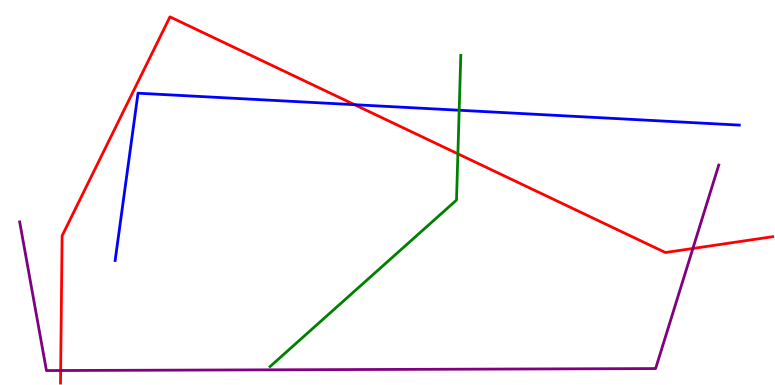[{'lines': ['blue', 'red'], 'intersections': [{'x': 4.58, 'y': 7.28}]}, {'lines': ['green', 'red'], 'intersections': [{'x': 5.91, 'y': 6.0}]}, {'lines': ['purple', 'red'], 'intersections': [{'x': 0.783, 'y': 0.376}, {'x': 8.94, 'y': 3.55}]}, {'lines': ['blue', 'green'], 'intersections': [{'x': 5.92, 'y': 7.14}]}, {'lines': ['blue', 'purple'], 'intersections': []}, {'lines': ['green', 'purple'], 'intersections': []}]